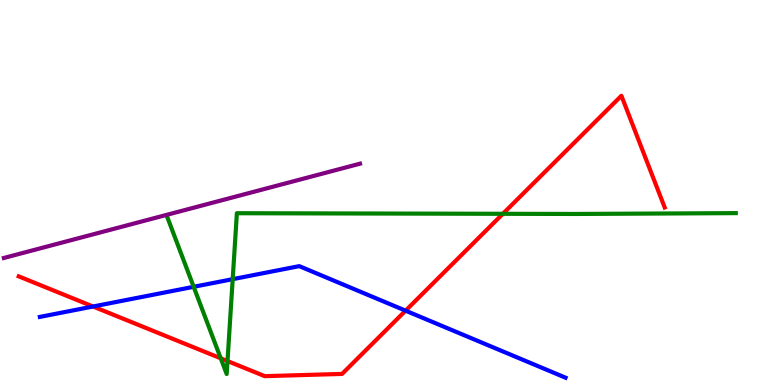[{'lines': ['blue', 'red'], 'intersections': [{'x': 1.2, 'y': 2.04}, {'x': 5.23, 'y': 1.93}]}, {'lines': ['green', 'red'], 'intersections': [{'x': 2.85, 'y': 0.693}, {'x': 2.94, 'y': 0.622}, {'x': 6.49, 'y': 4.45}]}, {'lines': ['purple', 'red'], 'intersections': []}, {'lines': ['blue', 'green'], 'intersections': [{'x': 2.5, 'y': 2.55}, {'x': 3.0, 'y': 2.75}]}, {'lines': ['blue', 'purple'], 'intersections': []}, {'lines': ['green', 'purple'], 'intersections': []}]